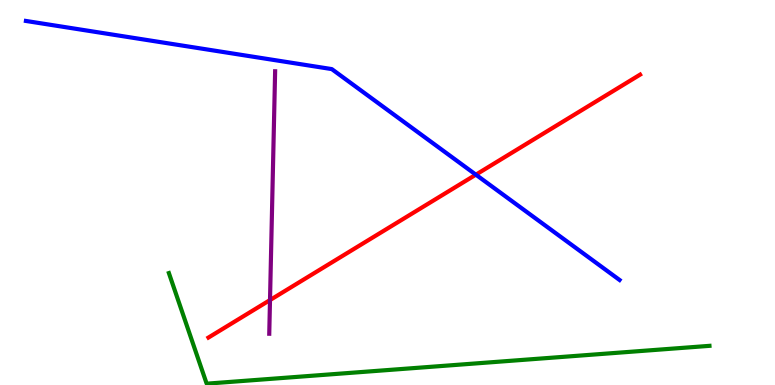[{'lines': ['blue', 'red'], 'intersections': [{'x': 6.14, 'y': 5.46}]}, {'lines': ['green', 'red'], 'intersections': []}, {'lines': ['purple', 'red'], 'intersections': [{'x': 3.48, 'y': 2.21}]}, {'lines': ['blue', 'green'], 'intersections': []}, {'lines': ['blue', 'purple'], 'intersections': []}, {'lines': ['green', 'purple'], 'intersections': []}]